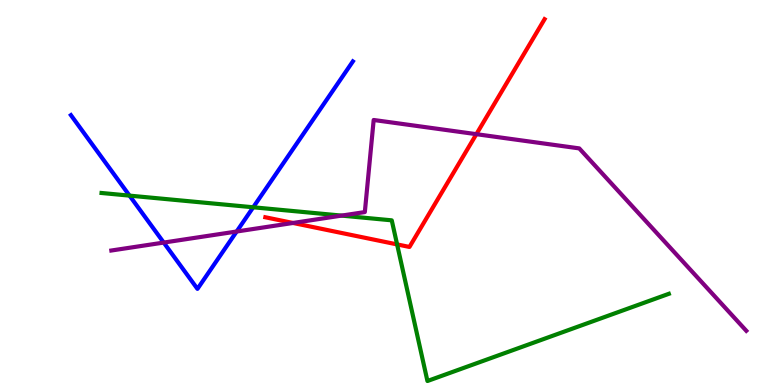[{'lines': ['blue', 'red'], 'intersections': []}, {'lines': ['green', 'red'], 'intersections': [{'x': 5.12, 'y': 3.65}]}, {'lines': ['purple', 'red'], 'intersections': [{'x': 3.78, 'y': 4.21}, {'x': 6.15, 'y': 6.51}]}, {'lines': ['blue', 'green'], 'intersections': [{'x': 1.67, 'y': 4.92}, {'x': 3.27, 'y': 4.62}]}, {'lines': ['blue', 'purple'], 'intersections': [{'x': 2.11, 'y': 3.7}, {'x': 3.05, 'y': 3.99}]}, {'lines': ['green', 'purple'], 'intersections': [{'x': 4.41, 'y': 4.4}]}]